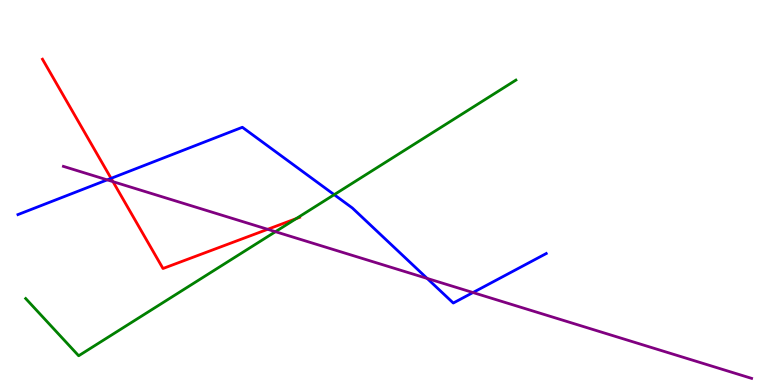[{'lines': ['blue', 'red'], 'intersections': [{'x': 1.43, 'y': 5.37}]}, {'lines': ['green', 'red'], 'intersections': [{'x': 3.82, 'y': 4.32}]}, {'lines': ['purple', 'red'], 'intersections': [{'x': 1.46, 'y': 5.28}, {'x': 3.45, 'y': 4.04}]}, {'lines': ['blue', 'green'], 'intersections': [{'x': 4.31, 'y': 4.94}]}, {'lines': ['blue', 'purple'], 'intersections': [{'x': 1.38, 'y': 5.33}, {'x': 5.51, 'y': 2.77}, {'x': 6.1, 'y': 2.4}]}, {'lines': ['green', 'purple'], 'intersections': [{'x': 3.55, 'y': 3.98}]}]